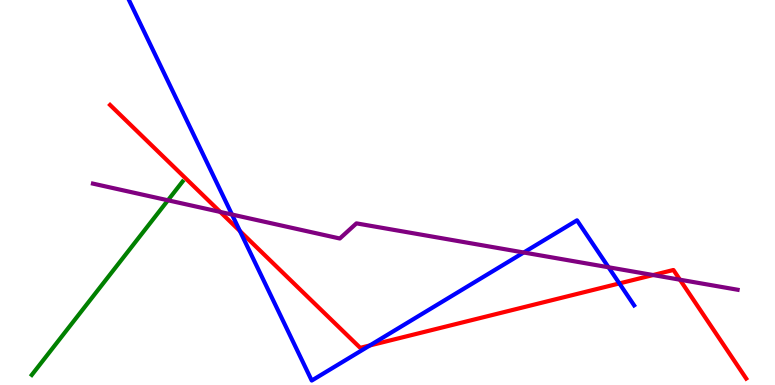[{'lines': ['blue', 'red'], 'intersections': [{'x': 3.1, 'y': 4.0}, {'x': 4.77, 'y': 1.03}, {'x': 7.99, 'y': 2.64}]}, {'lines': ['green', 'red'], 'intersections': []}, {'lines': ['purple', 'red'], 'intersections': [{'x': 2.84, 'y': 4.5}, {'x': 8.43, 'y': 2.86}, {'x': 8.77, 'y': 2.73}]}, {'lines': ['blue', 'green'], 'intersections': []}, {'lines': ['blue', 'purple'], 'intersections': [{'x': 2.99, 'y': 4.43}, {'x': 6.76, 'y': 3.44}, {'x': 7.85, 'y': 3.06}]}, {'lines': ['green', 'purple'], 'intersections': [{'x': 2.17, 'y': 4.8}]}]